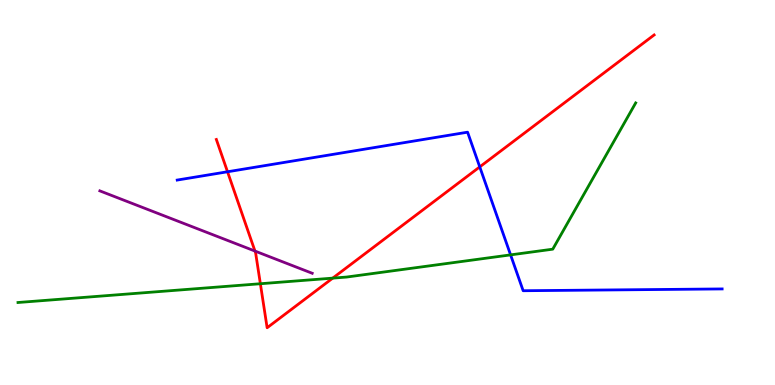[{'lines': ['blue', 'red'], 'intersections': [{'x': 2.94, 'y': 5.54}, {'x': 6.19, 'y': 5.67}]}, {'lines': ['green', 'red'], 'intersections': [{'x': 3.36, 'y': 2.63}, {'x': 4.29, 'y': 2.78}]}, {'lines': ['purple', 'red'], 'intersections': [{'x': 3.29, 'y': 3.48}]}, {'lines': ['blue', 'green'], 'intersections': [{'x': 6.59, 'y': 3.38}]}, {'lines': ['blue', 'purple'], 'intersections': []}, {'lines': ['green', 'purple'], 'intersections': []}]